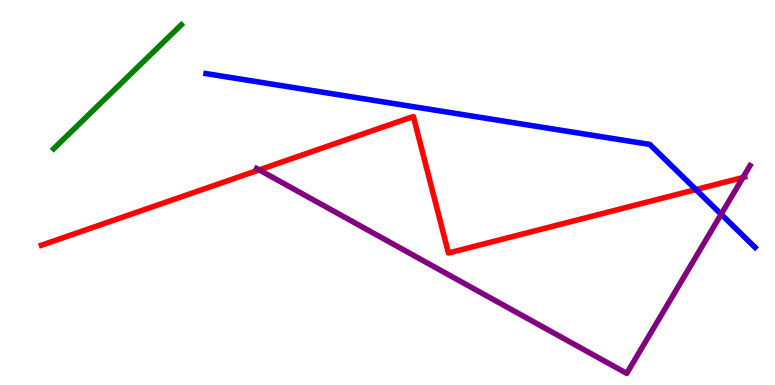[{'lines': ['blue', 'red'], 'intersections': [{'x': 8.98, 'y': 5.08}]}, {'lines': ['green', 'red'], 'intersections': []}, {'lines': ['purple', 'red'], 'intersections': [{'x': 3.34, 'y': 5.59}, {'x': 9.59, 'y': 5.39}]}, {'lines': ['blue', 'green'], 'intersections': []}, {'lines': ['blue', 'purple'], 'intersections': [{'x': 9.31, 'y': 4.44}]}, {'lines': ['green', 'purple'], 'intersections': []}]